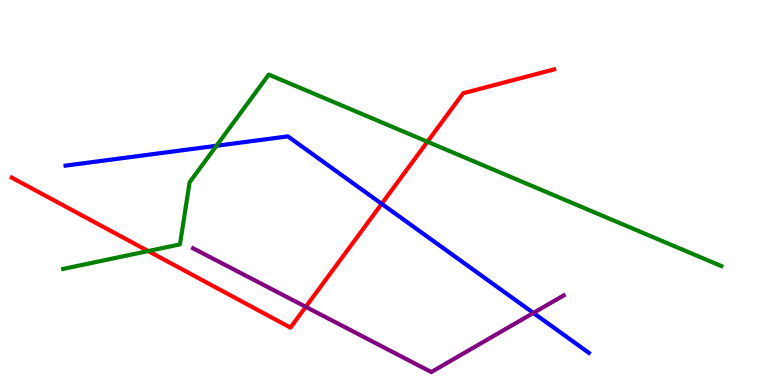[{'lines': ['blue', 'red'], 'intersections': [{'x': 4.92, 'y': 4.71}]}, {'lines': ['green', 'red'], 'intersections': [{'x': 1.91, 'y': 3.48}, {'x': 5.52, 'y': 6.32}]}, {'lines': ['purple', 'red'], 'intersections': [{'x': 3.95, 'y': 2.03}]}, {'lines': ['blue', 'green'], 'intersections': [{'x': 2.79, 'y': 6.21}]}, {'lines': ['blue', 'purple'], 'intersections': [{'x': 6.88, 'y': 1.87}]}, {'lines': ['green', 'purple'], 'intersections': []}]